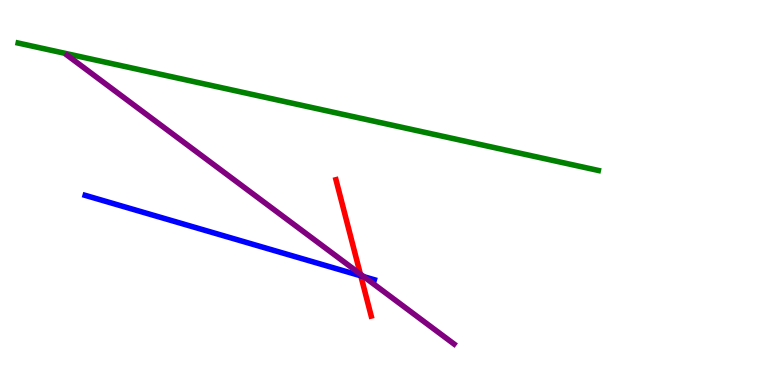[{'lines': ['blue', 'red'], 'intersections': [{'x': 4.66, 'y': 2.84}]}, {'lines': ['green', 'red'], 'intersections': []}, {'lines': ['purple', 'red'], 'intersections': [{'x': 4.65, 'y': 2.88}]}, {'lines': ['blue', 'green'], 'intersections': []}, {'lines': ['blue', 'purple'], 'intersections': [{'x': 4.69, 'y': 2.81}]}, {'lines': ['green', 'purple'], 'intersections': []}]